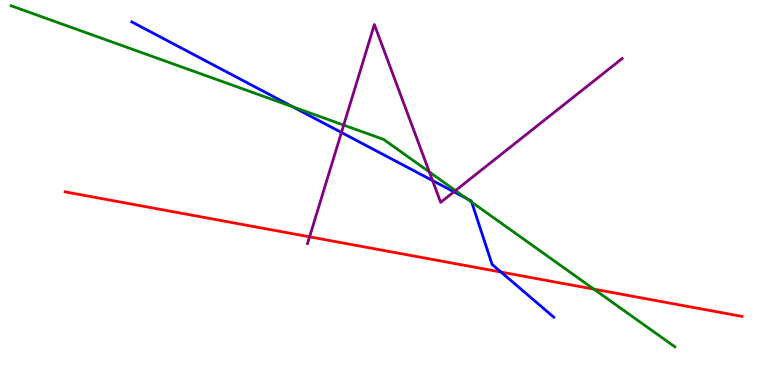[{'lines': ['blue', 'red'], 'intersections': [{'x': 6.46, 'y': 2.93}]}, {'lines': ['green', 'red'], 'intersections': [{'x': 7.66, 'y': 2.49}]}, {'lines': ['purple', 'red'], 'intersections': [{'x': 3.99, 'y': 3.85}]}, {'lines': ['blue', 'green'], 'intersections': [{'x': 3.78, 'y': 7.22}, {'x': 6.02, 'y': 4.84}, {'x': 6.09, 'y': 4.75}]}, {'lines': ['blue', 'purple'], 'intersections': [{'x': 4.41, 'y': 6.56}, {'x': 5.58, 'y': 5.31}, {'x': 5.86, 'y': 5.02}]}, {'lines': ['green', 'purple'], 'intersections': [{'x': 4.43, 'y': 6.75}, {'x': 5.54, 'y': 5.53}, {'x': 5.88, 'y': 5.05}]}]